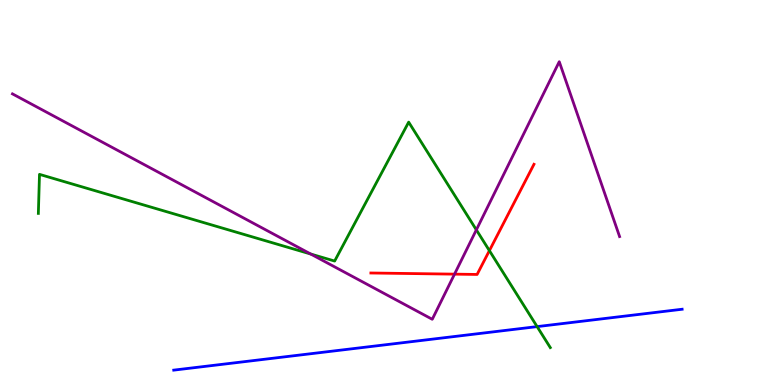[{'lines': ['blue', 'red'], 'intersections': []}, {'lines': ['green', 'red'], 'intersections': [{'x': 6.31, 'y': 3.49}]}, {'lines': ['purple', 'red'], 'intersections': [{'x': 5.86, 'y': 2.88}]}, {'lines': ['blue', 'green'], 'intersections': [{'x': 6.93, 'y': 1.52}]}, {'lines': ['blue', 'purple'], 'intersections': []}, {'lines': ['green', 'purple'], 'intersections': [{'x': 4.01, 'y': 3.4}, {'x': 6.15, 'y': 4.03}]}]